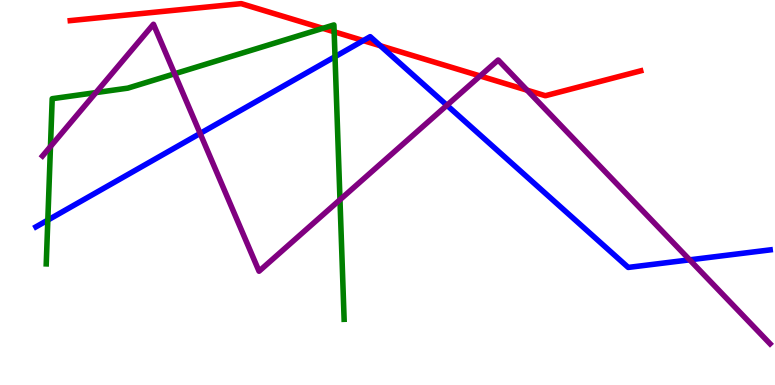[{'lines': ['blue', 'red'], 'intersections': [{'x': 4.69, 'y': 8.95}, {'x': 4.91, 'y': 8.81}]}, {'lines': ['green', 'red'], 'intersections': [{'x': 4.17, 'y': 9.26}, {'x': 4.31, 'y': 9.17}]}, {'lines': ['purple', 'red'], 'intersections': [{'x': 6.2, 'y': 8.03}, {'x': 6.8, 'y': 7.66}]}, {'lines': ['blue', 'green'], 'intersections': [{'x': 0.617, 'y': 4.28}, {'x': 4.32, 'y': 8.53}]}, {'lines': ['blue', 'purple'], 'intersections': [{'x': 2.58, 'y': 6.53}, {'x': 5.77, 'y': 7.27}, {'x': 8.9, 'y': 3.25}]}, {'lines': ['green', 'purple'], 'intersections': [{'x': 0.651, 'y': 6.19}, {'x': 1.24, 'y': 7.59}, {'x': 2.25, 'y': 8.08}, {'x': 4.39, 'y': 4.81}]}]